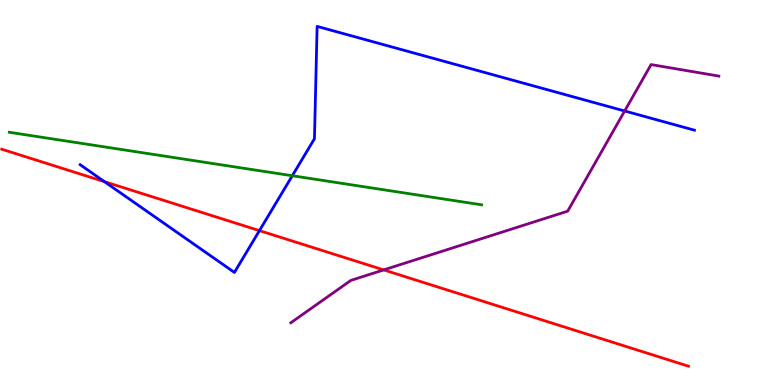[{'lines': ['blue', 'red'], 'intersections': [{'x': 1.35, 'y': 5.28}, {'x': 3.35, 'y': 4.01}]}, {'lines': ['green', 'red'], 'intersections': []}, {'lines': ['purple', 'red'], 'intersections': [{'x': 4.95, 'y': 2.99}]}, {'lines': ['blue', 'green'], 'intersections': [{'x': 3.77, 'y': 5.44}]}, {'lines': ['blue', 'purple'], 'intersections': [{'x': 8.06, 'y': 7.12}]}, {'lines': ['green', 'purple'], 'intersections': []}]